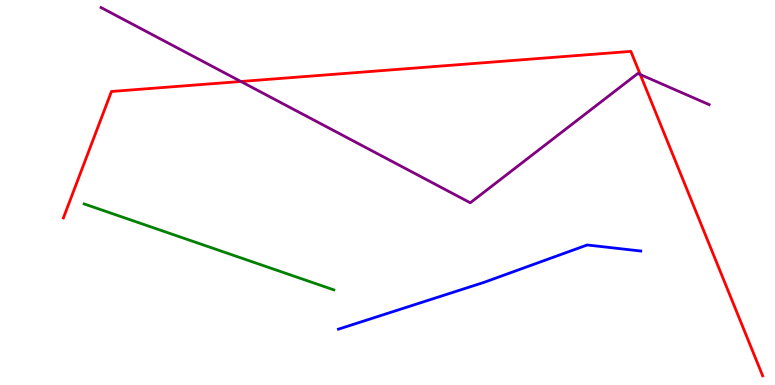[{'lines': ['blue', 'red'], 'intersections': []}, {'lines': ['green', 'red'], 'intersections': []}, {'lines': ['purple', 'red'], 'intersections': [{'x': 3.11, 'y': 7.88}, {'x': 8.26, 'y': 8.06}]}, {'lines': ['blue', 'green'], 'intersections': []}, {'lines': ['blue', 'purple'], 'intersections': []}, {'lines': ['green', 'purple'], 'intersections': []}]